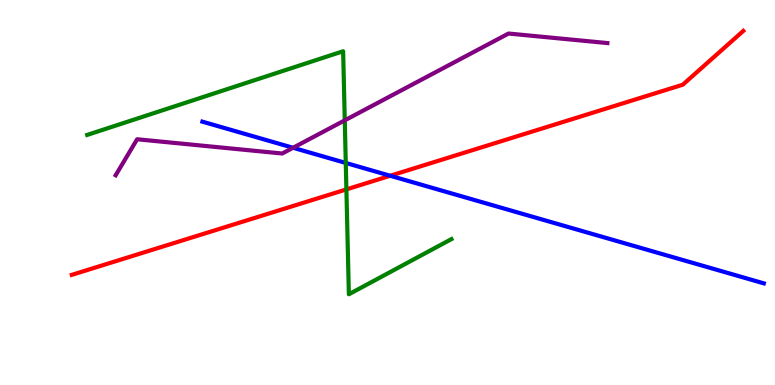[{'lines': ['blue', 'red'], 'intersections': [{'x': 5.04, 'y': 5.43}]}, {'lines': ['green', 'red'], 'intersections': [{'x': 4.47, 'y': 5.08}]}, {'lines': ['purple', 'red'], 'intersections': []}, {'lines': ['blue', 'green'], 'intersections': [{'x': 4.46, 'y': 5.77}]}, {'lines': ['blue', 'purple'], 'intersections': [{'x': 3.78, 'y': 6.16}]}, {'lines': ['green', 'purple'], 'intersections': [{'x': 4.45, 'y': 6.87}]}]